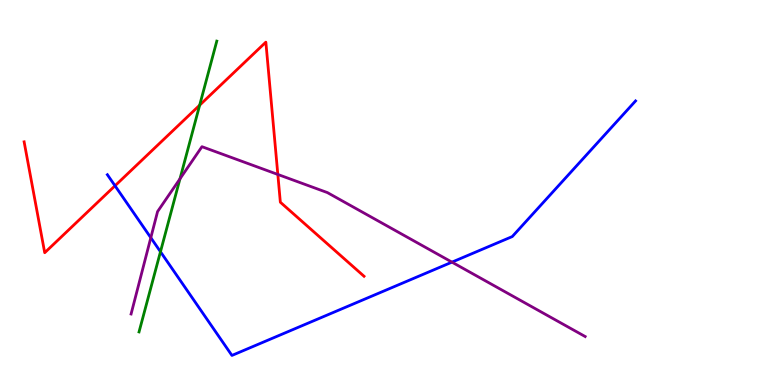[{'lines': ['blue', 'red'], 'intersections': [{'x': 1.48, 'y': 5.17}]}, {'lines': ['green', 'red'], 'intersections': [{'x': 2.58, 'y': 7.27}]}, {'lines': ['purple', 'red'], 'intersections': [{'x': 3.58, 'y': 5.47}]}, {'lines': ['blue', 'green'], 'intersections': [{'x': 2.07, 'y': 3.46}]}, {'lines': ['blue', 'purple'], 'intersections': [{'x': 1.95, 'y': 3.83}, {'x': 5.83, 'y': 3.19}]}, {'lines': ['green', 'purple'], 'intersections': [{'x': 2.32, 'y': 5.36}]}]